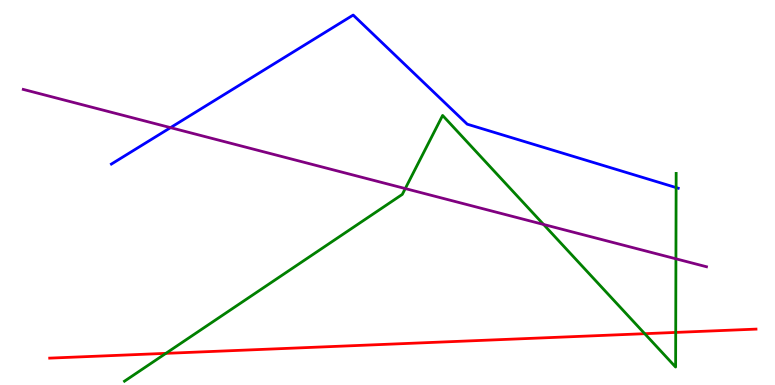[{'lines': ['blue', 'red'], 'intersections': []}, {'lines': ['green', 'red'], 'intersections': [{'x': 2.14, 'y': 0.822}, {'x': 8.32, 'y': 1.33}, {'x': 8.72, 'y': 1.37}]}, {'lines': ['purple', 'red'], 'intersections': []}, {'lines': ['blue', 'green'], 'intersections': [{'x': 8.72, 'y': 5.13}]}, {'lines': ['blue', 'purple'], 'intersections': [{'x': 2.2, 'y': 6.68}]}, {'lines': ['green', 'purple'], 'intersections': [{'x': 5.23, 'y': 5.1}, {'x': 7.01, 'y': 4.17}, {'x': 8.72, 'y': 3.28}]}]